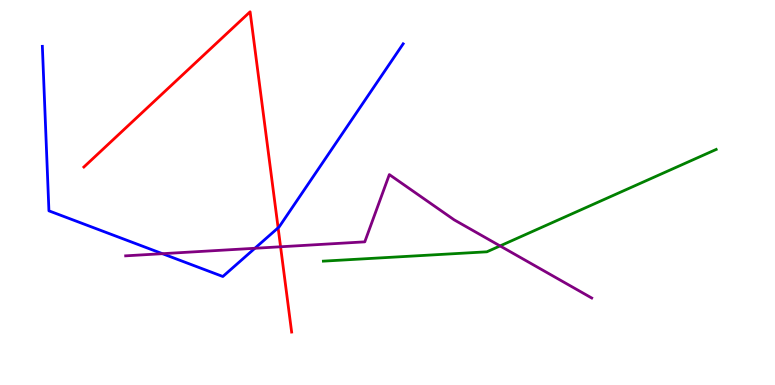[{'lines': ['blue', 'red'], 'intersections': [{'x': 3.59, 'y': 4.08}]}, {'lines': ['green', 'red'], 'intersections': []}, {'lines': ['purple', 'red'], 'intersections': [{'x': 3.62, 'y': 3.59}]}, {'lines': ['blue', 'green'], 'intersections': []}, {'lines': ['blue', 'purple'], 'intersections': [{'x': 2.1, 'y': 3.41}, {'x': 3.29, 'y': 3.55}]}, {'lines': ['green', 'purple'], 'intersections': [{'x': 6.45, 'y': 3.61}]}]